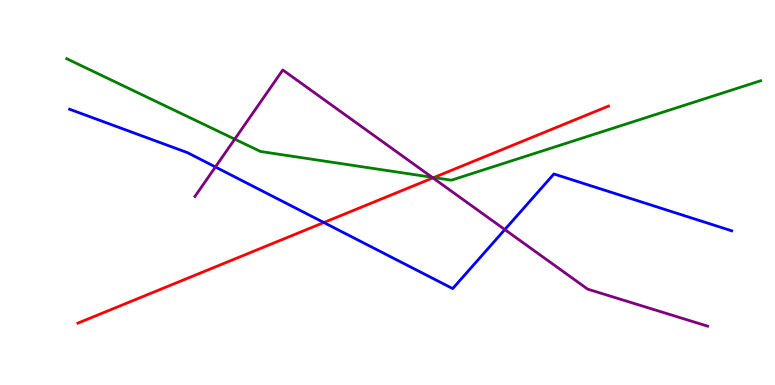[{'lines': ['blue', 'red'], 'intersections': [{'x': 4.18, 'y': 4.22}]}, {'lines': ['green', 'red'], 'intersections': [{'x': 5.6, 'y': 5.39}]}, {'lines': ['purple', 'red'], 'intersections': [{'x': 5.59, 'y': 5.38}]}, {'lines': ['blue', 'green'], 'intersections': []}, {'lines': ['blue', 'purple'], 'intersections': [{'x': 2.78, 'y': 5.66}, {'x': 6.51, 'y': 4.04}]}, {'lines': ['green', 'purple'], 'intersections': [{'x': 3.03, 'y': 6.39}, {'x': 5.58, 'y': 5.39}]}]